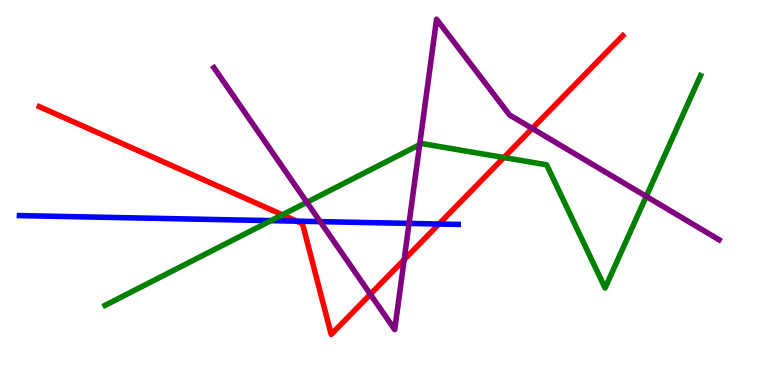[{'lines': ['blue', 'red'], 'intersections': [{'x': 3.83, 'y': 4.26}, {'x': 5.66, 'y': 4.18}]}, {'lines': ['green', 'red'], 'intersections': [{'x': 3.64, 'y': 4.42}, {'x': 6.5, 'y': 5.91}]}, {'lines': ['purple', 'red'], 'intersections': [{'x': 4.78, 'y': 2.36}, {'x': 5.21, 'y': 3.26}, {'x': 6.87, 'y': 6.66}]}, {'lines': ['blue', 'green'], 'intersections': [{'x': 3.5, 'y': 4.27}]}, {'lines': ['blue', 'purple'], 'intersections': [{'x': 4.13, 'y': 4.24}, {'x': 5.28, 'y': 4.2}]}, {'lines': ['green', 'purple'], 'intersections': [{'x': 3.96, 'y': 4.75}, {'x': 5.41, 'y': 6.24}, {'x': 8.34, 'y': 4.9}]}]